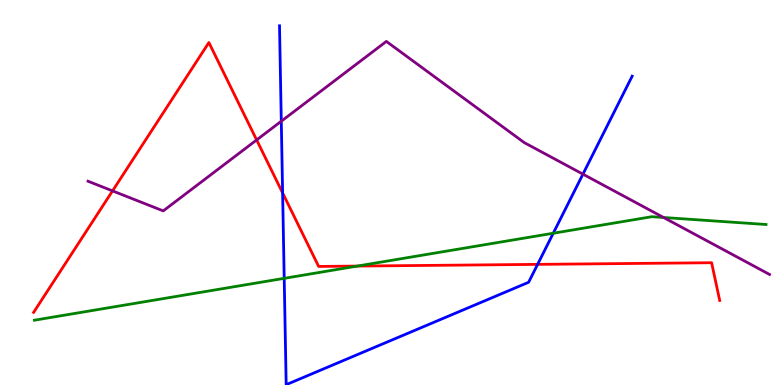[{'lines': ['blue', 'red'], 'intersections': [{'x': 3.65, 'y': 4.99}, {'x': 6.94, 'y': 3.13}]}, {'lines': ['green', 'red'], 'intersections': [{'x': 4.61, 'y': 3.09}]}, {'lines': ['purple', 'red'], 'intersections': [{'x': 1.45, 'y': 5.04}, {'x': 3.31, 'y': 6.37}]}, {'lines': ['blue', 'green'], 'intersections': [{'x': 3.67, 'y': 2.77}, {'x': 7.14, 'y': 3.94}]}, {'lines': ['blue', 'purple'], 'intersections': [{'x': 3.63, 'y': 6.85}, {'x': 7.52, 'y': 5.48}]}, {'lines': ['green', 'purple'], 'intersections': [{'x': 8.56, 'y': 4.35}]}]